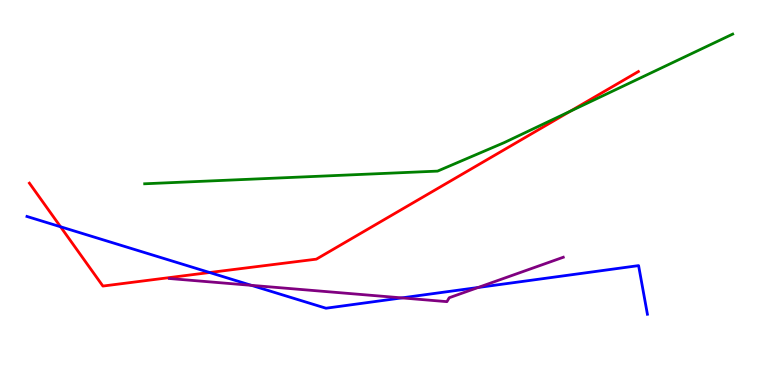[{'lines': ['blue', 'red'], 'intersections': [{'x': 0.781, 'y': 4.11}, {'x': 2.7, 'y': 2.92}]}, {'lines': ['green', 'red'], 'intersections': [{'x': 7.36, 'y': 7.11}]}, {'lines': ['purple', 'red'], 'intersections': []}, {'lines': ['blue', 'green'], 'intersections': []}, {'lines': ['blue', 'purple'], 'intersections': [{'x': 3.24, 'y': 2.59}, {'x': 5.18, 'y': 2.26}, {'x': 6.17, 'y': 2.53}]}, {'lines': ['green', 'purple'], 'intersections': []}]